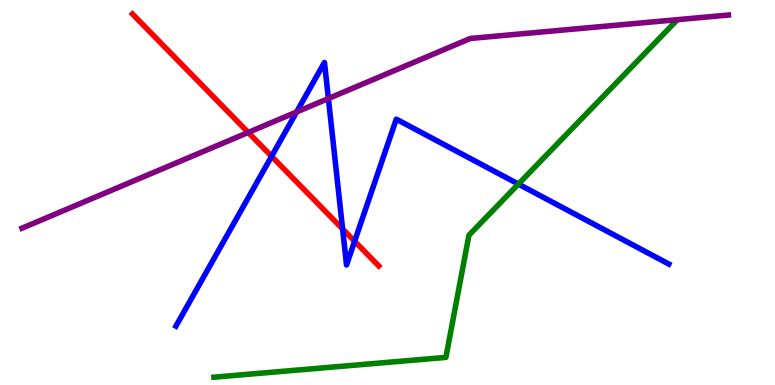[{'lines': ['blue', 'red'], 'intersections': [{'x': 3.5, 'y': 5.94}, {'x': 4.42, 'y': 4.05}, {'x': 4.58, 'y': 3.73}]}, {'lines': ['green', 'red'], 'intersections': []}, {'lines': ['purple', 'red'], 'intersections': [{'x': 3.2, 'y': 6.56}]}, {'lines': ['blue', 'green'], 'intersections': [{'x': 6.69, 'y': 5.22}]}, {'lines': ['blue', 'purple'], 'intersections': [{'x': 3.83, 'y': 7.09}, {'x': 4.24, 'y': 7.44}]}, {'lines': ['green', 'purple'], 'intersections': []}]